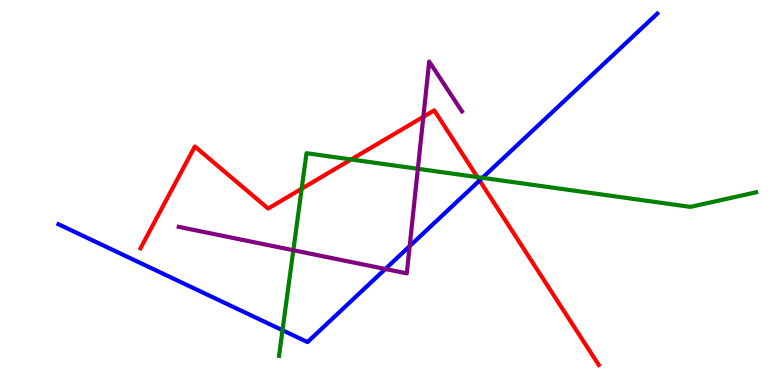[{'lines': ['blue', 'red'], 'intersections': [{'x': 6.19, 'y': 5.31}]}, {'lines': ['green', 'red'], 'intersections': [{'x': 3.89, 'y': 5.1}, {'x': 4.53, 'y': 5.86}, {'x': 6.16, 'y': 5.4}]}, {'lines': ['purple', 'red'], 'intersections': [{'x': 5.46, 'y': 6.97}]}, {'lines': ['blue', 'green'], 'intersections': [{'x': 3.65, 'y': 1.42}, {'x': 6.22, 'y': 5.38}]}, {'lines': ['blue', 'purple'], 'intersections': [{'x': 4.97, 'y': 3.01}, {'x': 5.29, 'y': 3.61}]}, {'lines': ['green', 'purple'], 'intersections': [{'x': 3.79, 'y': 3.5}, {'x': 5.39, 'y': 5.62}]}]